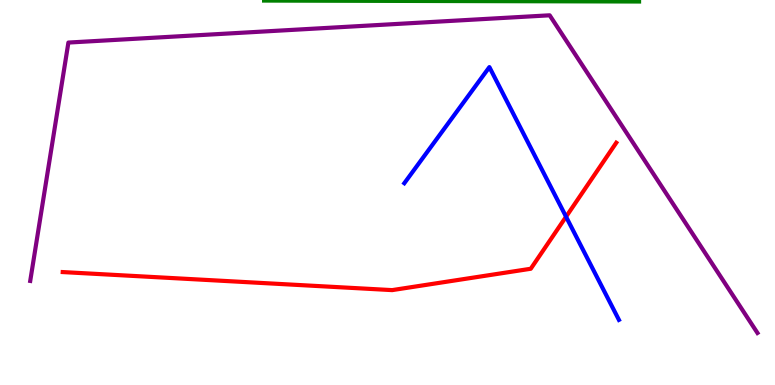[{'lines': ['blue', 'red'], 'intersections': [{'x': 7.3, 'y': 4.37}]}, {'lines': ['green', 'red'], 'intersections': []}, {'lines': ['purple', 'red'], 'intersections': []}, {'lines': ['blue', 'green'], 'intersections': []}, {'lines': ['blue', 'purple'], 'intersections': []}, {'lines': ['green', 'purple'], 'intersections': []}]